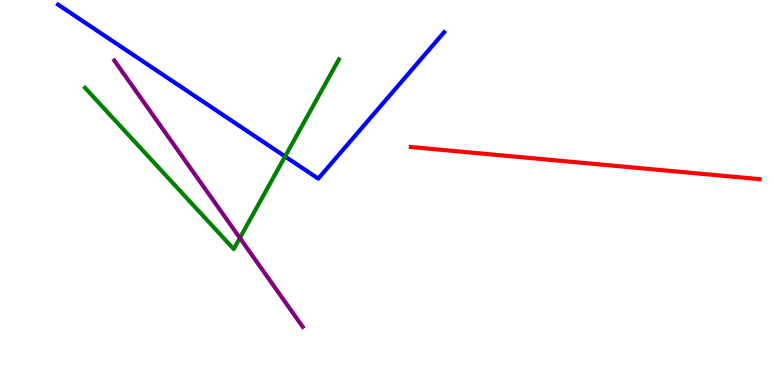[{'lines': ['blue', 'red'], 'intersections': []}, {'lines': ['green', 'red'], 'intersections': []}, {'lines': ['purple', 'red'], 'intersections': []}, {'lines': ['blue', 'green'], 'intersections': [{'x': 3.68, 'y': 5.94}]}, {'lines': ['blue', 'purple'], 'intersections': []}, {'lines': ['green', 'purple'], 'intersections': [{'x': 3.1, 'y': 3.82}]}]